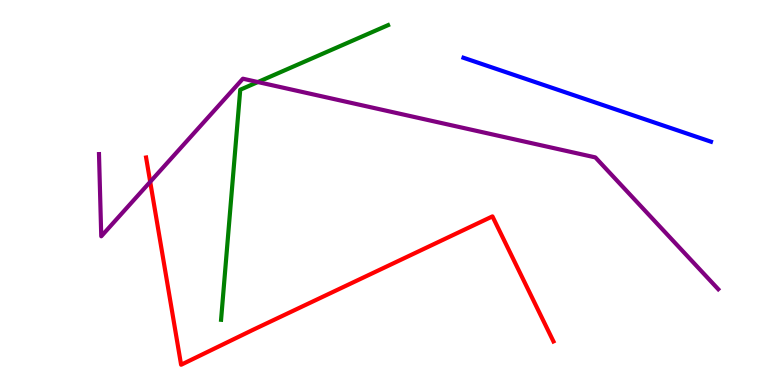[{'lines': ['blue', 'red'], 'intersections': []}, {'lines': ['green', 'red'], 'intersections': []}, {'lines': ['purple', 'red'], 'intersections': [{'x': 1.94, 'y': 5.28}]}, {'lines': ['blue', 'green'], 'intersections': []}, {'lines': ['blue', 'purple'], 'intersections': []}, {'lines': ['green', 'purple'], 'intersections': [{'x': 3.33, 'y': 7.87}]}]